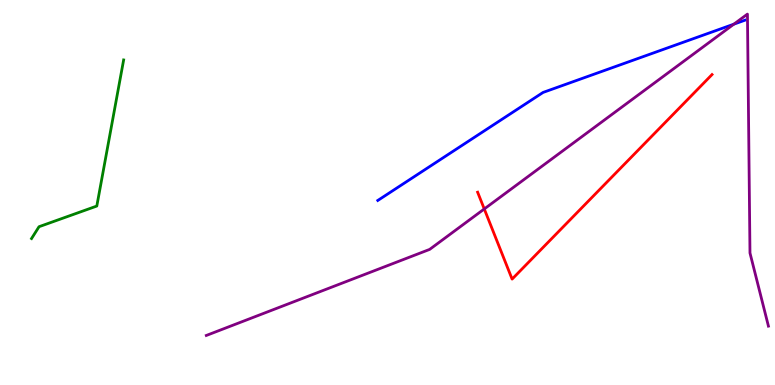[{'lines': ['blue', 'red'], 'intersections': []}, {'lines': ['green', 'red'], 'intersections': []}, {'lines': ['purple', 'red'], 'intersections': [{'x': 6.25, 'y': 4.57}]}, {'lines': ['blue', 'green'], 'intersections': []}, {'lines': ['blue', 'purple'], 'intersections': [{'x': 9.47, 'y': 9.37}]}, {'lines': ['green', 'purple'], 'intersections': []}]